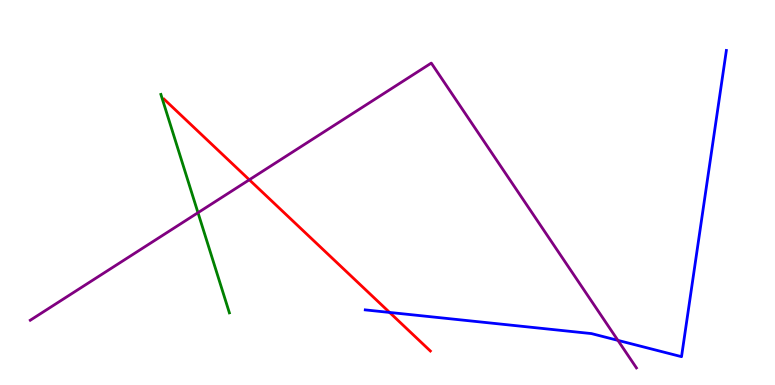[{'lines': ['blue', 'red'], 'intersections': [{'x': 5.03, 'y': 1.88}]}, {'lines': ['green', 'red'], 'intersections': []}, {'lines': ['purple', 'red'], 'intersections': [{'x': 3.22, 'y': 5.33}]}, {'lines': ['blue', 'green'], 'intersections': []}, {'lines': ['blue', 'purple'], 'intersections': [{'x': 7.97, 'y': 1.16}]}, {'lines': ['green', 'purple'], 'intersections': [{'x': 2.55, 'y': 4.48}]}]